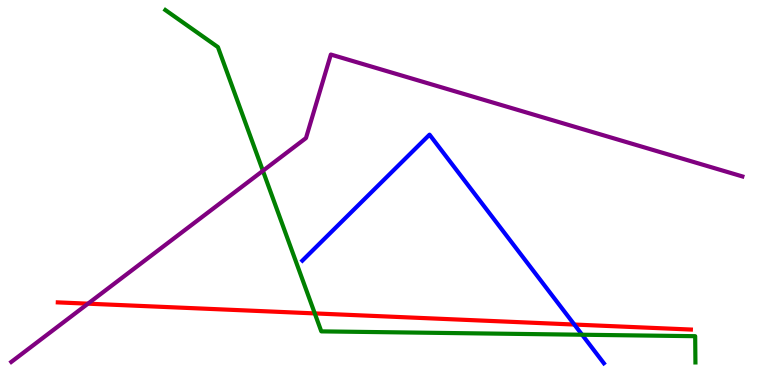[{'lines': ['blue', 'red'], 'intersections': [{'x': 7.41, 'y': 1.57}]}, {'lines': ['green', 'red'], 'intersections': [{'x': 4.06, 'y': 1.86}]}, {'lines': ['purple', 'red'], 'intersections': [{'x': 1.14, 'y': 2.11}]}, {'lines': ['blue', 'green'], 'intersections': [{'x': 7.51, 'y': 1.31}]}, {'lines': ['blue', 'purple'], 'intersections': []}, {'lines': ['green', 'purple'], 'intersections': [{'x': 3.39, 'y': 5.56}]}]